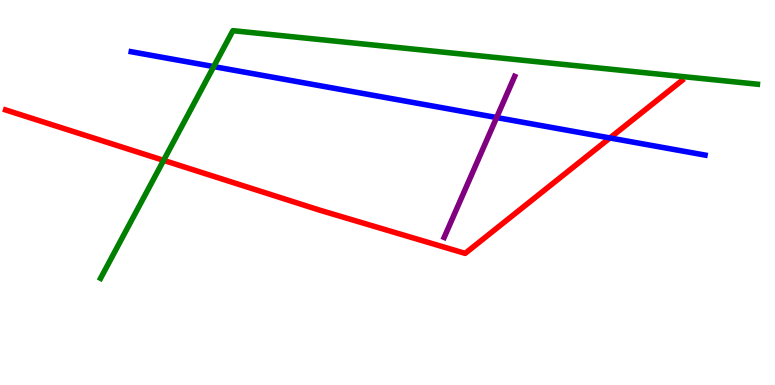[{'lines': ['blue', 'red'], 'intersections': [{'x': 7.87, 'y': 6.42}]}, {'lines': ['green', 'red'], 'intersections': [{'x': 2.11, 'y': 5.83}]}, {'lines': ['purple', 'red'], 'intersections': []}, {'lines': ['blue', 'green'], 'intersections': [{'x': 2.76, 'y': 8.27}]}, {'lines': ['blue', 'purple'], 'intersections': [{'x': 6.41, 'y': 6.95}]}, {'lines': ['green', 'purple'], 'intersections': []}]